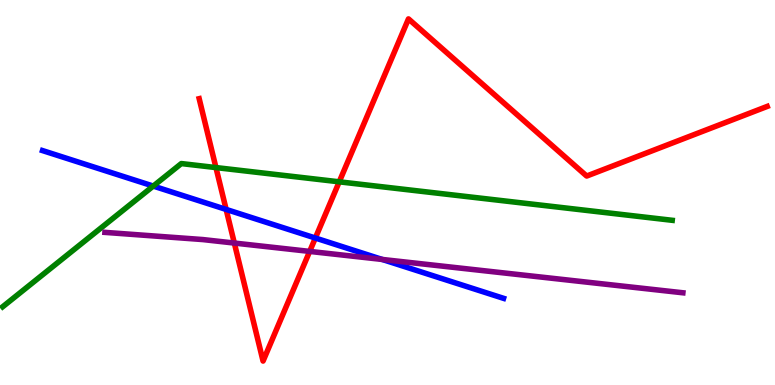[{'lines': ['blue', 'red'], 'intersections': [{'x': 2.92, 'y': 4.56}, {'x': 4.07, 'y': 3.82}]}, {'lines': ['green', 'red'], 'intersections': [{'x': 2.79, 'y': 5.65}, {'x': 4.38, 'y': 5.28}]}, {'lines': ['purple', 'red'], 'intersections': [{'x': 3.02, 'y': 3.69}, {'x': 4.0, 'y': 3.47}]}, {'lines': ['blue', 'green'], 'intersections': [{'x': 1.98, 'y': 5.17}]}, {'lines': ['blue', 'purple'], 'intersections': [{'x': 4.93, 'y': 3.26}]}, {'lines': ['green', 'purple'], 'intersections': []}]